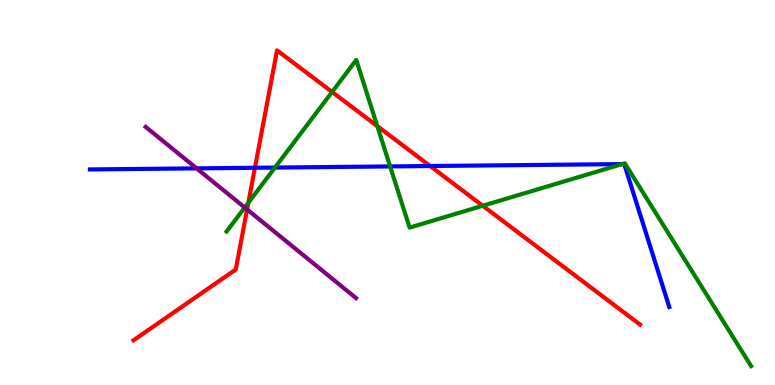[{'lines': ['blue', 'red'], 'intersections': [{'x': 3.29, 'y': 5.64}, {'x': 5.55, 'y': 5.69}]}, {'lines': ['green', 'red'], 'intersections': [{'x': 3.2, 'y': 4.73}, {'x': 4.28, 'y': 7.61}, {'x': 4.87, 'y': 6.72}, {'x': 6.23, 'y': 4.66}]}, {'lines': ['purple', 'red'], 'intersections': [{'x': 3.19, 'y': 4.56}]}, {'lines': ['blue', 'green'], 'intersections': [{'x': 3.55, 'y': 5.65}, {'x': 5.03, 'y': 5.68}, {'x': 8.03, 'y': 5.74}]}, {'lines': ['blue', 'purple'], 'intersections': [{'x': 2.54, 'y': 5.63}]}, {'lines': ['green', 'purple'], 'intersections': [{'x': 3.16, 'y': 4.61}]}]